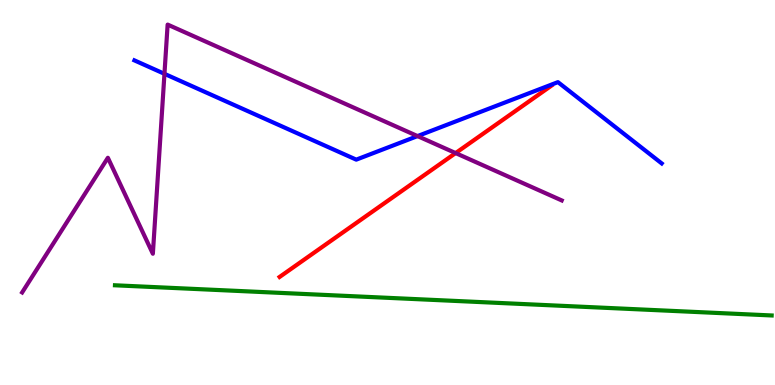[{'lines': ['blue', 'red'], 'intersections': []}, {'lines': ['green', 'red'], 'intersections': []}, {'lines': ['purple', 'red'], 'intersections': [{'x': 5.88, 'y': 6.02}]}, {'lines': ['blue', 'green'], 'intersections': []}, {'lines': ['blue', 'purple'], 'intersections': [{'x': 2.12, 'y': 8.08}, {'x': 5.39, 'y': 6.47}]}, {'lines': ['green', 'purple'], 'intersections': []}]